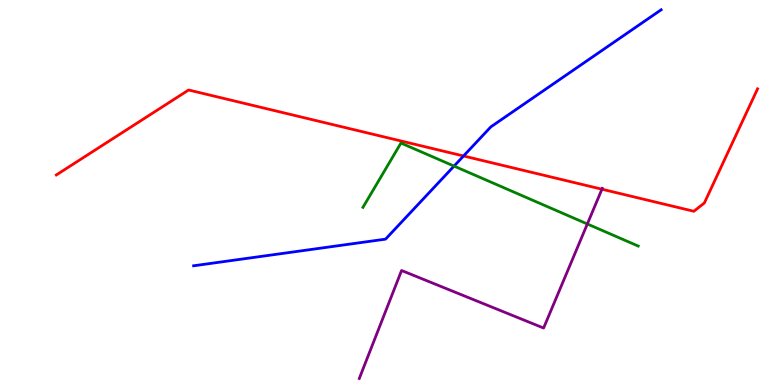[{'lines': ['blue', 'red'], 'intersections': [{'x': 5.98, 'y': 5.95}]}, {'lines': ['green', 'red'], 'intersections': []}, {'lines': ['purple', 'red'], 'intersections': [{'x': 7.77, 'y': 5.09}]}, {'lines': ['blue', 'green'], 'intersections': [{'x': 5.86, 'y': 5.69}]}, {'lines': ['blue', 'purple'], 'intersections': []}, {'lines': ['green', 'purple'], 'intersections': [{'x': 7.58, 'y': 4.18}]}]